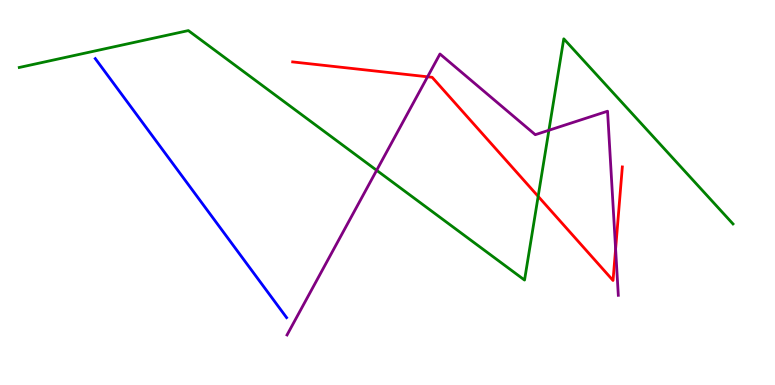[{'lines': ['blue', 'red'], 'intersections': []}, {'lines': ['green', 'red'], 'intersections': [{'x': 6.94, 'y': 4.9}]}, {'lines': ['purple', 'red'], 'intersections': [{'x': 5.52, 'y': 8.01}, {'x': 7.94, 'y': 3.53}]}, {'lines': ['blue', 'green'], 'intersections': []}, {'lines': ['blue', 'purple'], 'intersections': []}, {'lines': ['green', 'purple'], 'intersections': [{'x': 4.86, 'y': 5.58}, {'x': 7.08, 'y': 6.62}]}]